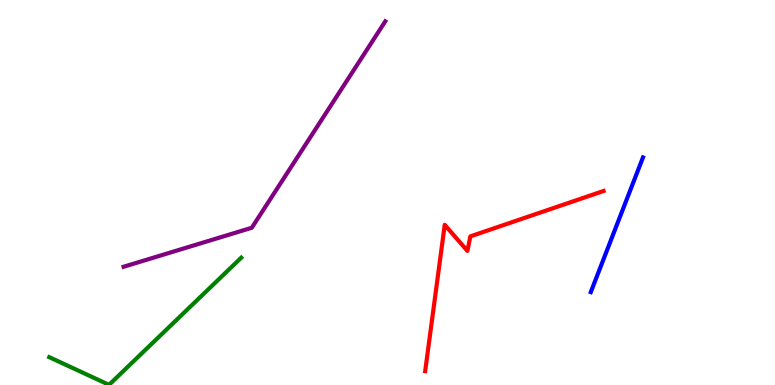[{'lines': ['blue', 'red'], 'intersections': []}, {'lines': ['green', 'red'], 'intersections': []}, {'lines': ['purple', 'red'], 'intersections': []}, {'lines': ['blue', 'green'], 'intersections': []}, {'lines': ['blue', 'purple'], 'intersections': []}, {'lines': ['green', 'purple'], 'intersections': []}]